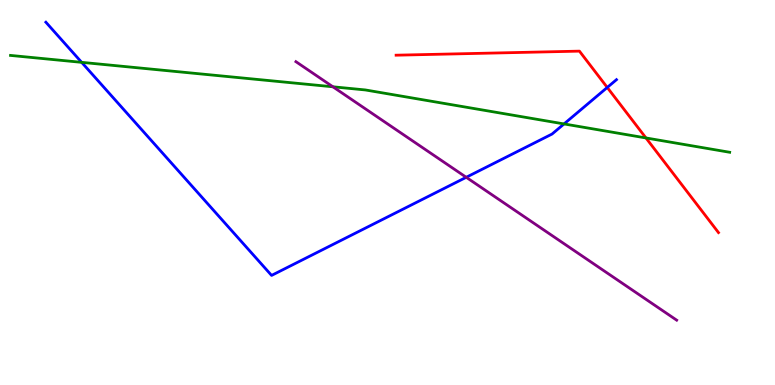[{'lines': ['blue', 'red'], 'intersections': [{'x': 7.84, 'y': 7.73}]}, {'lines': ['green', 'red'], 'intersections': [{'x': 8.33, 'y': 6.42}]}, {'lines': ['purple', 'red'], 'intersections': []}, {'lines': ['blue', 'green'], 'intersections': [{'x': 1.05, 'y': 8.38}, {'x': 7.28, 'y': 6.78}]}, {'lines': ['blue', 'purple'], 'intersections': [{'x': 6.02, 'y': 5.39}]}, {'lines': ['green', 'purple'], 'intersections': [{'x': 4.3, 'y': 7.75}]}]